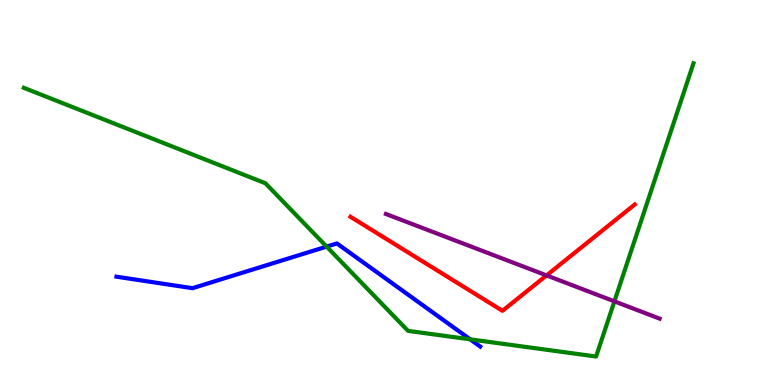[{'lines': ['blue', 'red'], 'intersections': []}, {'lines': ['green', 'red'], 'intersections': []}, {'lines': ['purple', 'red'], 'intersections': [{'x': 7.05, 'y': 2.85}]}, {'lines': ['blue', 'green'], 'intersections': [{'x': 4.21, 'y': 3.59}, {'x': 6.07, 'y': 1.19}]}, {'lines': ['blue', 'purple'], 'intersections': []}, {'lines': ['green', 'purple'], 'intersections': [{'x': 7.93, 'y': 2.17}]}]